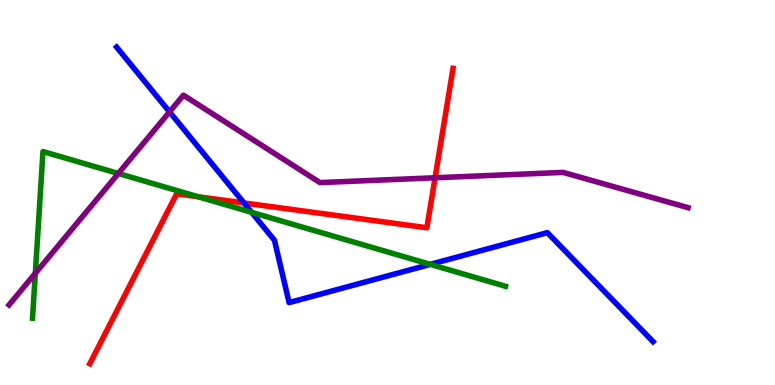[{'lines': ['blue', 'red'], 'intersections': [{'x': 3.15, 'y': 4.73}]}, {'lines': ['green', 'red'], 'intersections': [{'x': 2.56, 'y': 4.89}]}, {'lines': ['purple', 'red'], 'intersections': [{'x': 5.61, 'y': 5.38}]}, {'lines': ['blue', 'green'], 'intersections': [{'x': 3.25, 'y': 4.49}, {'x': 5.55, 'y': 3.13}]}, {'lines': ['blue', 'purple'], 'intersections': [{'x': 2.19, 'y': 7.09}]}, {'lines': ['green', 'purple'], 'intersections': [{'x': 0.456, 'y': 2.9}, {'x': 1.53, 'y': 5.49}]}]